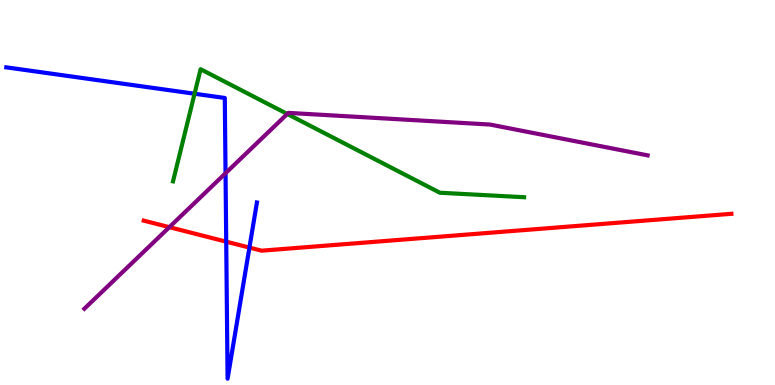[{'lines': ['blue', 'red'], 'intersections': [{'x': 2.92, 'y': 3.72}, {'x': 3.22, 'y': 3.57}]}, {'lines': ['green', 'red'], 'intersections': []}, {'lines': ['purple', 'red'], 'intersections': [{'x': 2.19, 'y': 4.1}]}, {'lines': ['blue', 'green'], 'intersections': [{'x': 2.51, 'y': 7.57}]}, {'lines': ['blue', 'purple'], 'intersections': [{'x': 2.91, 'y': 5.5}]}, {'lines': ['green', 'purple'], 'intersections': [{'x': 3.71, 'y': 7.04}]}]